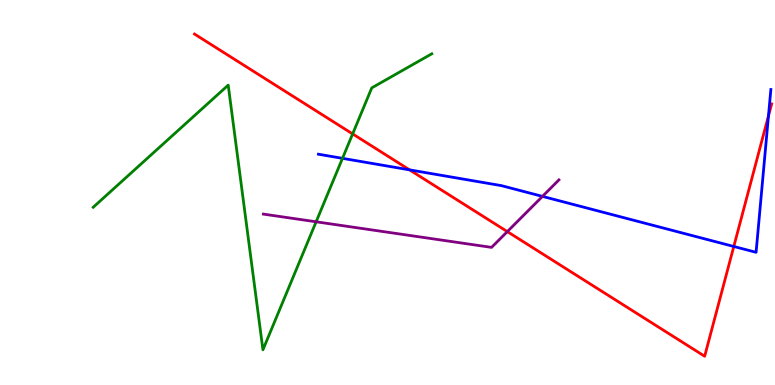[{'lines': ['blue', 'red'], 'intersections': [{'x': 5.28, 'y': 5.59}, {'x': 9.47, 'y': 3.6}, {'x': 9.92, 'y': 6.99}]}, {'lines': ['green', 'red'], 'intersections': [{'x': 4.55, 'y': 6.52}]}, {'lines': ['purple', 'red'], 'intersections': [{'x': 6.55, 'y': 3.98}]}, {'lines': ['blue', 'green'], 'intersections': [{'x': 4.42, 'y': 5.89}]}, {'lines': ['blue', 'purple'], 'intersections': [{'x': 7.0, 'y': 4.9}]}, {'lines': ['green', 'purple'], 'intersections': [{'x': 4.08, 'y': 4.24}]}]